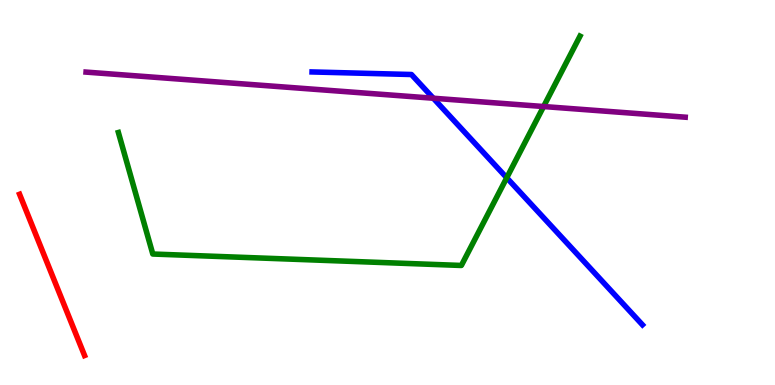[{'lines': ['blue', 'red'], 'intersections': []}, {'lines': ['green', 'red'], 'intersections': []}, {'lines': ['purple', 'red'], 'intersections': []}, {'lines': ['blue', 'green'], 'intersections': [{'x': 6.54, 'y': 5.38}]}, {'lines': ['blue', 'purple'], 'intersections': [{'x': 5.59, 'y': 7.45}]}, {'lines': ['green', 'purple'], 'intersections': [{'x': 7.01, 'y': 7.23}]}]